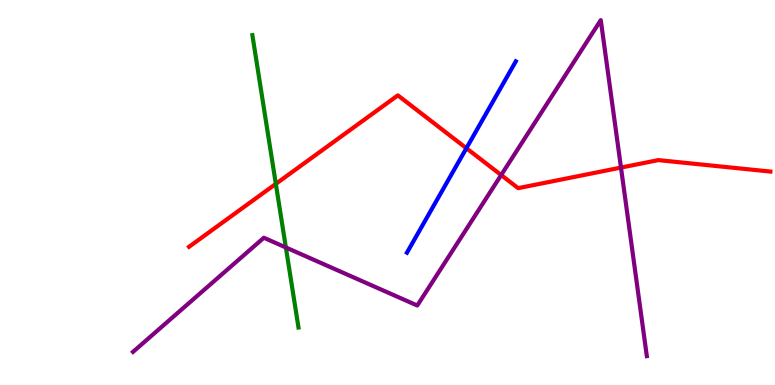[{'lines': ['blue', 'red'], 'intersections': [{'x': 6.02, 'y': 6.15}]}, {'lines': ['green', 'red'], 'intersections': [{'x': 3.56, 'y': 5.22}]}, {'lines': ['purple', 'red'], 'intersections': [{'x': 6.47, 'y': 5.45}, {'x': 8.01, 'y': 5.65}]}, {'lines': ['blue', 'green'], 'intersections': []}, {'lines': ['blue', 'purple'], 'intersections': []}, {'lines': ['green', 'purple'], 'intersections': [{'x': 3.69, 'y': 3.57}]}]